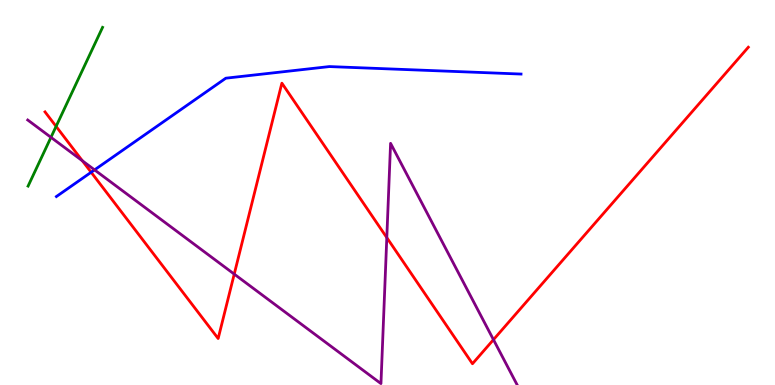[{'lines': ['blue', 'red'], 'intersections': [{'x': 1.18, 'y': 5.53}]}, {'lines': ['green', 'red'], 'intersections': [{'x': 0.724, 'y': 6.72}]}, {'lines': ['purple', 'red'], 'intersections': [{'x': 1.06, 'y': 5.82}, {'x': 3.02, 'y': 2.88}, {'x': 4.99, 'y': 3.83}, {'x': 6.37, 'y': 1.18}]}, {'lines': ['blue', 'green'], 'intersections': []}, {'lines': ['blue', 'purple'], 'intersections': [{'x': 1.22, 'y': 5.59}]}, {'lines': ['green', 'purple'], 'intersections': [{'x': 0.658, 'y': 6.43}]}]